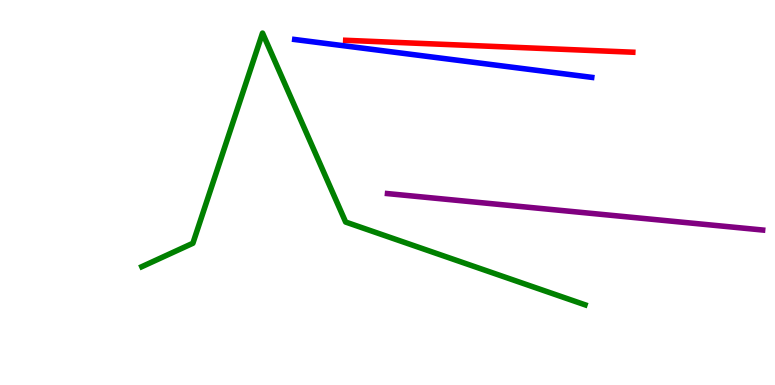[{'lines': ['blue', 'red'], 'intersections': []}, {'lines': ['green', 'red'], 'intersections': []}, {'lines': ['purple', 'red'], 'intersections': []}, {'lines': ['blue', 'green'], 'intersections': []}, {'lines': ['blue', 'purple'], 'intersections': []}, {'lines': ['green', 'purple'], 'intersections': []}]